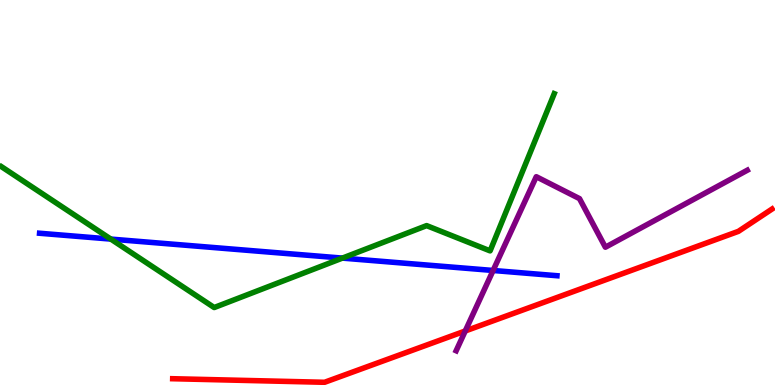[{'lines': ['blue', 'red'], 'intersections': []}, {'lines': ['green', 'red'], 'intersections': []}, {'lines': ['purple', 'red'], 'intersections': [{'x': 6.0, 'y': 1.4}]}, {'lines': ['blue', 'green'], 'intersections': [{'x': 1.43, 'y': 3.79}, {'x': 4.42, 'y': 3.3}]}, {'lines': ['blue', 'purple'], 'intersections': [{'x': 6.36, 'y': 2.97}]}, {'lines': ['green', 'purple'], 'intersections': []}]